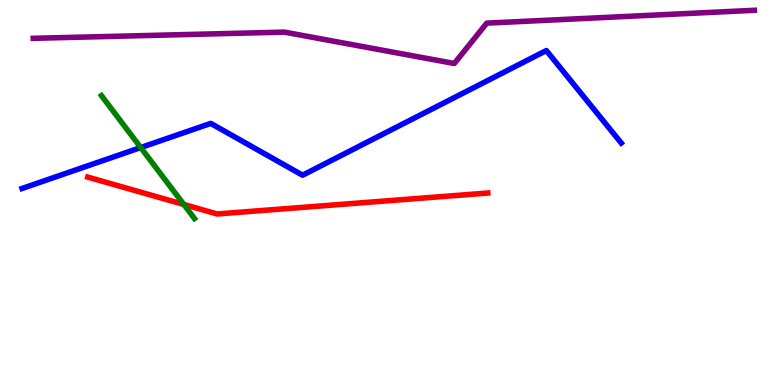[{'lines': ['blue', 'red'], 'intersections': []}, {'lines': ['green', 'red'], 'intersections': [{'x': 2.37, 'y': 4.69}]}, {'lines': ['purple', 'red'], 'intersections': []}, {'lines': ['blue', 'green'], 'intersections': [{'x': 1.82, 'y': 6.17}]}, {'lines': ['blue', 'purple'], 'intersections': []}, {'lines': ['green', 'purple'], 'intersections': []}]